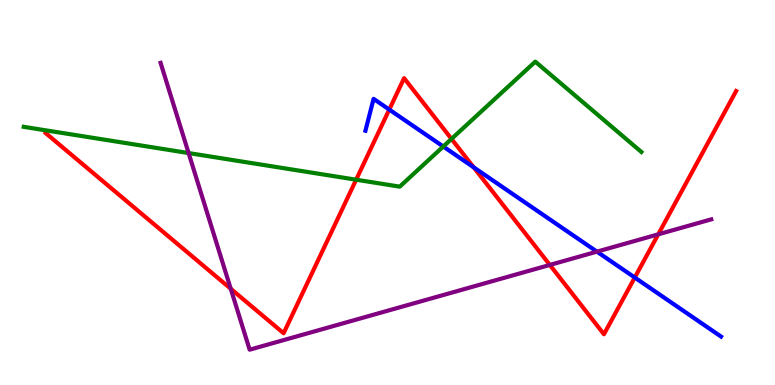[{'lines': ['blue', 'red'], 'intersections': [{'x': 5.02, 'y': 7.15}, {'x': 6.11, 'y': 5.65}, {'x': 8.19, 'y': 2.79}]}, {'lines': ['green', 'red'], 'intersections': [{'x': 4.6, 'y': 5.33}, {'x': 5.83, 'y': 6.39}]}, {'lines': ['purple', 'red'], 'intersections': [{'x': 2.98, 'y': 2.5}, {'x': 7.09, 'y': 3.12}, {'x': 8.49, 'y': 3.91}]}, {'lines': ['blue', 'green'], 'intersections': [{'x': 5.72, 'y': 6.19}]}, {'lines': ['blue', 'purple'], 'intersections': [{'x': 7.7, 'y': 3.46}]}, {'lines': ['green', 'purple'], 'intersections': [{'x': 2.43, 'y': 6.02}]}]